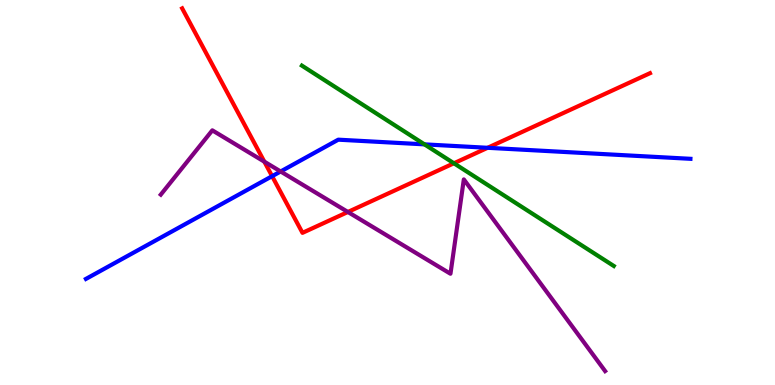[{'lines': ['blue', 'red'], 'intersections': [{'x': 3.51, 'y': 5.42}, {'x': 6.29, 'y': 6.16}]}, {'lines': ['green', 'red'], 'intersections': [{'x': 5.86, 'y': 5.76}]}, {'lines': ['purple', 'red'], 'intersections': [{'x': 3.41, 'y': 5.8}, {'x': 4.49, 'y': 4.49}]}, {'lines': ['blue', 'green'], 'intersections': [{'x': 5.48, 'y': 6.25}]}, {'lines': ['blue', 'purple'], 'intersections': [{'x': 3.62, 'y': 5.55}]}, {'lines': ['green', 'purple'], 'intersections': []}]